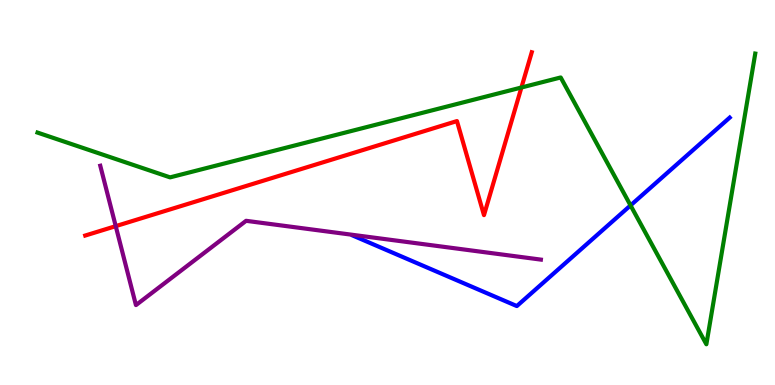[{'lines': ['blue', 'red'], 'intersections': []}, {'lines': ['green', 'red'], 'intersections': [{'x': 6.73, 'y': 7.73}]}, {'lines': ['purple', 'red'], 'intersections': [{'x': 1.49, 'y': 4.13}]}, {'lines': ['blue', 'green'], 'intersections': [{'x': 8.14, 'y': 4.67}]}, {'lines': ['blue', 'purple'], 'intersections': []}, {'lines': ['green', 'purple'], 'intersections': []}]